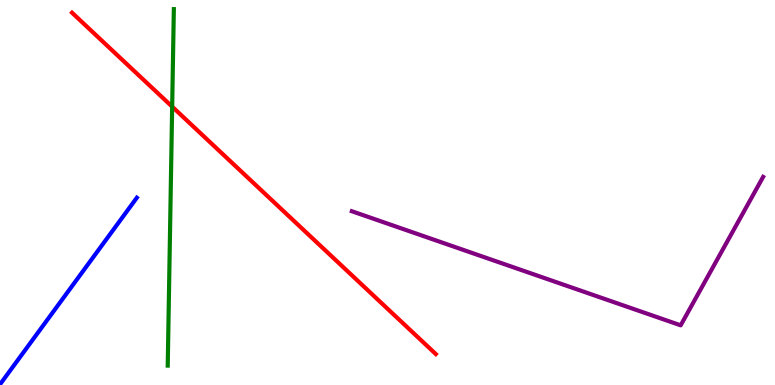[{'lines': ['blue', 'red'], 'intersections': []}, {'lines': ['green', 'red'], 'intersections': [{'x': 2.22, 'y': 7.23}]}, {'lines': ['purple', 'red'], 'intersections': []}, {'lines': ['blue', 'green'], 'intersections': []}, {'lines': ['blue', 'purple'], 'intersections': []}, {'lines': ['green', 'purple'], 'intersections': []}]